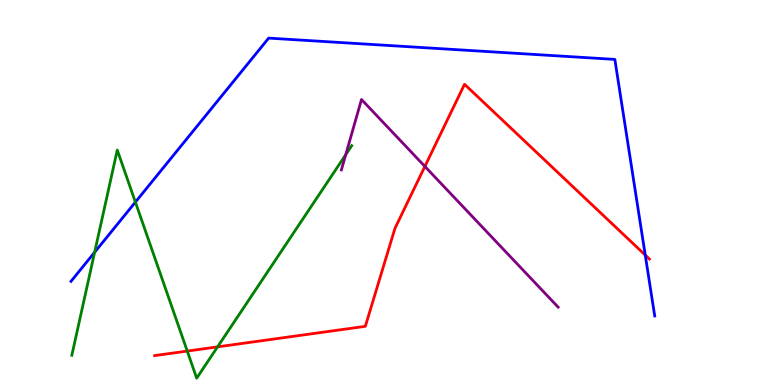[{'lines': ['blue', 'red'], 'intersections': [{'x': 8.33, 'y': 3.37}]}, {'lines': ['green', 'red'], 'intersections': [{'x': 2.42, 'y': 0.881}, {'x': 2.81, 'y': 0.991}]}, {'lines': ['purple', 'red'], 'intersections': [{'x': 5.48, 'y': 5.68}]}, {'lines': ['blue', 'green'], 'intersections': [{'x': 1.22, 'y': 3.45}, {'x': 1.75, 'y': 4.75}]}, {'lines': ['blue', 'purple'], 'intersections': []}, {'lines': ['green', 'purple'], 'intersections': [{'x': 4.46, 'y': 5.98}]}]